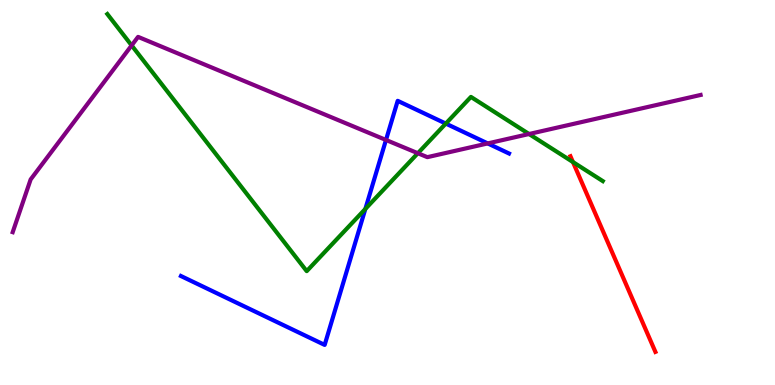[{'lines': ['blue', 'red'], 'intersections': []}, {'lines': ['green', 'red'], 'intersections': [{'x': 7.39, 'y': 5.79}]}, {'lines': ['purple', 'red'], 'intersections': []}, {'lines': ['blue', 'green'], 'intersections': [{'x': 4.71, 'y': 4.57}, {'x': 5.75, 'y': 6.79}]}, {'lines': ['blue', 'purple'], 'intersections': [{'x': 4.98, 'y': 6.36}, {'x': 6.29, 'y': 6.27}]}, {'lines': ['green', 'purple'], 'intersections': [{'x': 1.7, 'y': 8.82}, {'x': 5.39, 'y': 6.02}, {'x': 6.83, 'y': 6.52}]}]